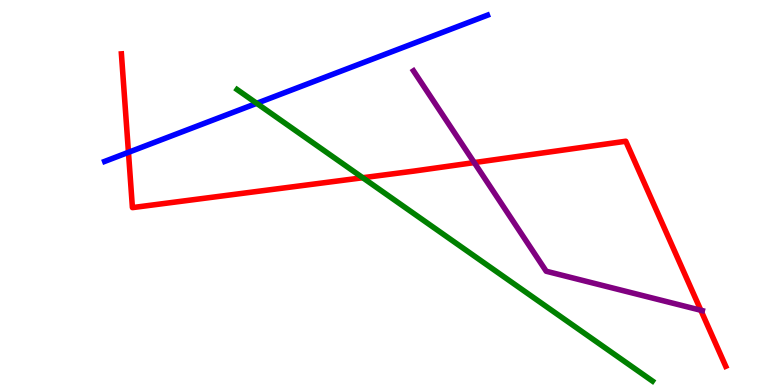[{'lines': ['blue', 'red'], 'intersections': [{'x': 1.66, 'y': 6.04}]}, {'lines': ['green', 'red'], 'intersections': [{'x': 4.68, 'y': 5.38}]}, {'lines': ['purple', 'red'], 'intersections': [{'x': 6.12, 'y': 5.78}, {'x': 9.04, 'y': 1.94}]}, {'lines': ['blue', 'green'], 'intersections': [{'x': 3.31, 'y': 7.32}]}, {'lines': ['blue', 'purple'], 'intersections': []}, {'lines': ['green', 'purple'], 'intersections': []}]